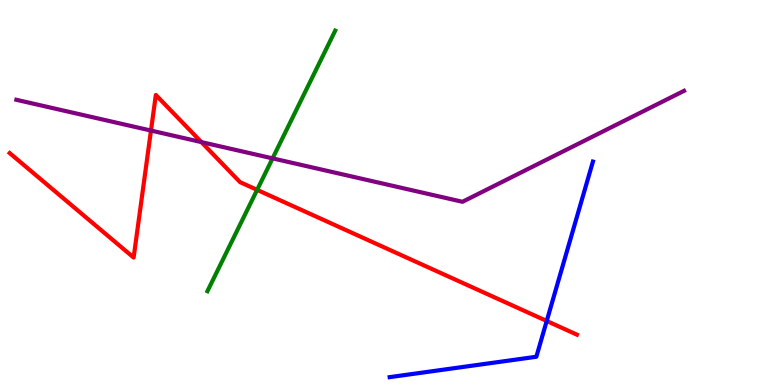[{'lines': ['blue', 'red'], 'intersections': [{'x': 7.05, 'y': 1.66}]}, {'lines': ['green', 'red'], 'intersections': [{'x': 3.32, 'y': 5.07}]}, {'lines': ['purple', 'red'], 'intersections': [{'x': 1.95, 'y': 6.61}, {'x': 2.6, 'y': 6.31}]}, {'lines': ['blue', 'green'], 'intersections': []}, {'lines': ['blue', 'purple'], 'intersections': []}, {'lines': ['green', 'purple'], 'intersections': [{'x': 3.52, 'y': 5.89}]}]